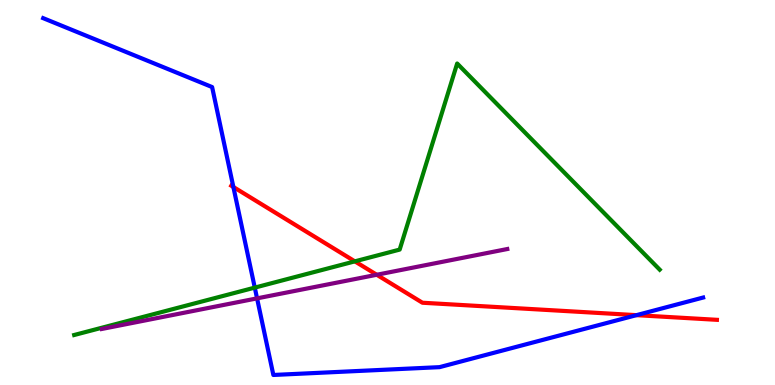[{'lines': ['blue', 'red'], 'intersections': [{'x': 3.01, 'y': 5.14}, {'x': 8.21, 'y': 1.81}]}, {'lines': ['green', 'red'], 'intersections': [{'x': 4.58, 'y': 3.21}]}, {'lines': ['purple', 'red'], 'intersections': [{'x': 4.86, 'y': 2.86}]}, {'lines': ['blue', 'green'], 'intersections': [{'x': 3.29, 'y': 2.53}]}, {'lines': ['blue', 'purple'], 'intersections': [{'x': 3.32, 'y': 2.25}]}, {'lines': ['green', 'purple'], 'intersections': []}]